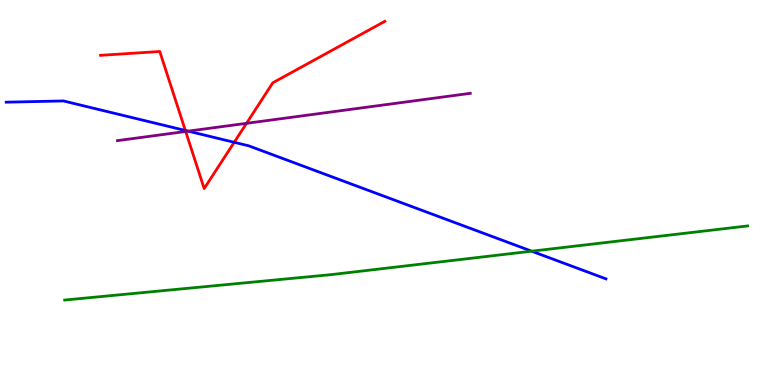[{'lines': ['blue', 'red'], 'intersections': [{'x': 2.39, 'y': 6.61}, {'x': 3.02, 'y': 6.3}]}, {'lines': ['green', 'red'], 'intersections': []}, {'lines': ['purple', 'red'], 'intersections': [{'x': 2.4, 'y': 6.58}, {'x': 3.18, 'y': 6.8}]}, {'lines': ['blue', 'green'], 'intersections': [{'x': 6.86, 'y': 3.48}]}, {'lines': ['blue', 'purple'], 'intersections': [{'x': 2.43, 'y': 6.59}]}, {'lines': ['green', 'purple'], 'intersections': []}]